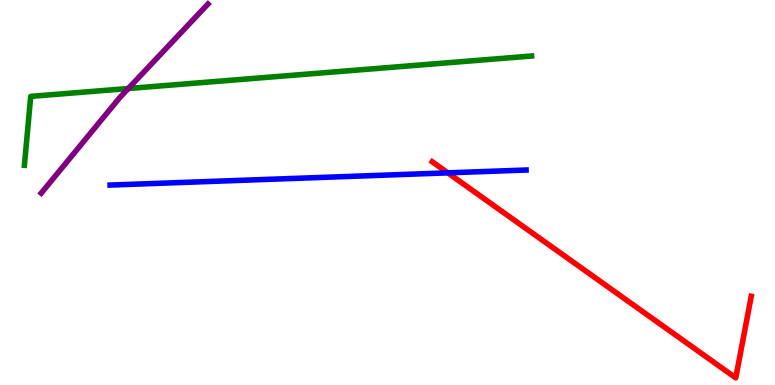[{'lines': ['blue', 'red'], 'intersections': [{'x': 5.78, 'y': 5.51}]}, {'lines': ['green', 'red'], 'intersections': []}, {'lines': ['purple', 'red'], 'intersections': []}, {'lines': ['blue', 'green'], 'intersections': []}, {'lines': ['blue', 'purple'], 'intersections': []}, {'lines': ['green', 'purple'], 'intersections': [{'x': 1.66, 'y': 7.7}]}]